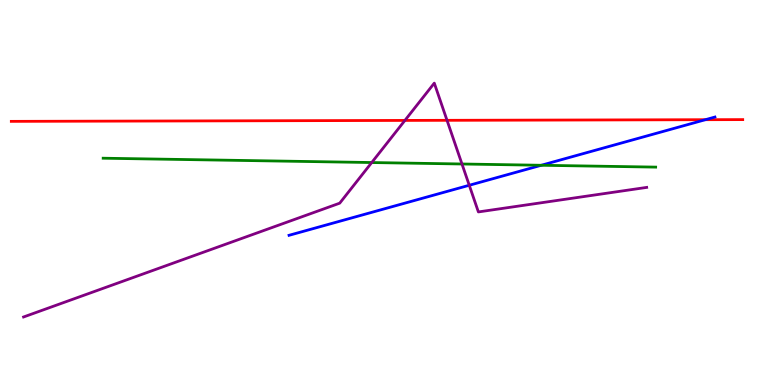[{'lines': ['blue', 'red'], 'intersections': [{'x': 9.1, 'y': 6.89}]}, {'lines': ['green', 'red'], 'intersections': []}, {'lines': ['purple', 'red'], 'intersections': [{'x': 5.22, 'y': 6.87}, {'x': 5.77, 'y': 6.87}]}, {'lines': ['blue', 'green'], 'intersections': [{'x': 6.98, 'y': 5.71}]}, {'lines': ['blue', 'purple'], 'intersections': [{'x': 6.05, 'y': 5.19}]}, {'lines': ['green', 'purple'], 'intersections': [{'x': 4.8, 'y': 5.78}, {'x': 5.96, 'y': 5.74}]}]